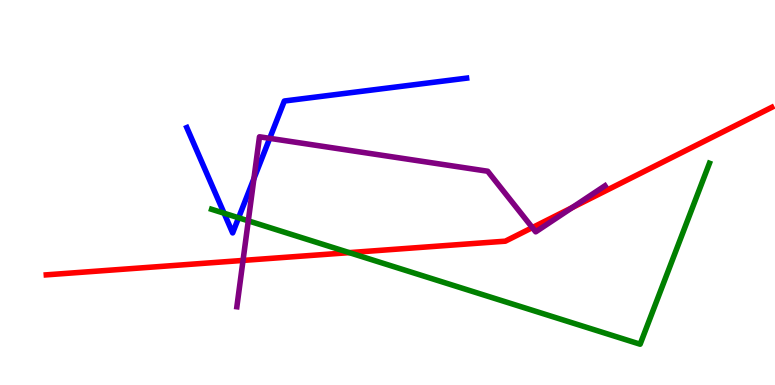[{'lines': ['blue', 'red'], 'intersections': []}, {'lines': ['green', 'red'], 'intersections': [{'x': 4.51, 'y': 3.44}]}, {'lines': ['purple', 'red'], 'intersections': [{'x': 3.14, 'y': 3.24}, {'x': 6.87, 'y': 4.09}, {'x': 7.38, 'y': 4.61}]}, {'lines': ['blue', 'green'], 'intersections': [{'x': 2.89, 'y': 4.46}, {'x': 3.08, 'y': 4.34}]}, {'lines': ['blue', 'purple'], 'intersections': [{'x': 3.28, 'y': 5.36}, {'x': 3.48, 'y': 6.41}]}, {'lines': ['green', 'purple'], 'intersections': [{'x': 3.2, 'y': 4.26}]}]